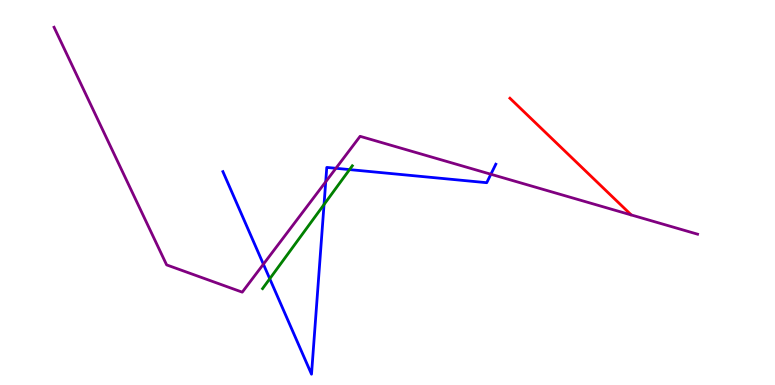[{'lines': ['blue', 'red'], 'intersections': []}, {'lines': ['green', 'red'], 'intersections': []}, {'lines': ['purple', 'red'], 'intersections': []}, {'lines': ['blue', 'green'], 'intersections': [{'x': 3.48, 'y': 2.76}, {'x': 4.18, 'y': 4.69}, {'x': 4.51, 'y': 5.6}]}, {'lines': ['blue', 'purple'], 'intersections': [{'x': 3.4, 'y': 3.14}, {'x': 4.2, 'y': 5.28}, {'x': 4.33, 'y': 5.63}, {'x': 6.33, 'y': 5.47}]}, {'lines': ['green', 'purple'], 'intersections': []}]